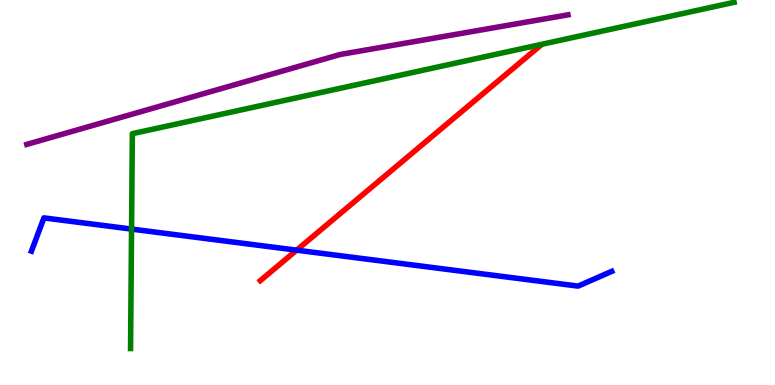[{'lines': ['blue', 'red'], 'intersections': [{'x': 3.83, 'y': 3.5}]}, {'lines': ['green', 'red'], 'intersections': []}, {'lines': ['purple', 'red'], 'intersections': []}, {'lines': ['blue', 'green'], 'intersections': [{'x': 1.7, 'y': 4.05}]}, {'lines': ['blue', 'purple'], 'intersections': []}, {'lines': ['green', 'purple'], 'intersections': []}]